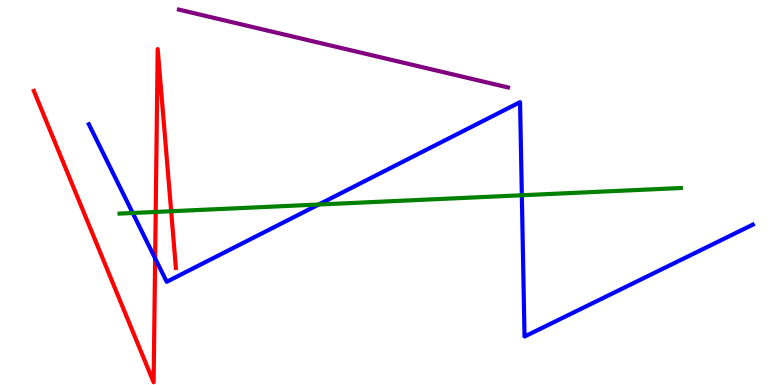[{'lines': ['blue', 'red'], 'intersections': [{'x': 2.0, 'y': 3.29}]}, {'lines': ['green', 'red'], 'intersections': [{'x': 2.01, 'y': 4.5}, {'x': 2.21, 'y': 4.51}]}, {'lines': ['purple', 'red'], 'intersections': []}, {'lines': ['blue', 'green'], 'intersections': [{'x': 1.71, 'y': 4.47}, {'x': 4.11, 'y': 4.69}, {'x': 6.73, 'y': 4.93}]}, {'lines': ['blue', 'purple'], 'intersections': []}, {'lines': ['green', 'purple'], 'intersections': []}]